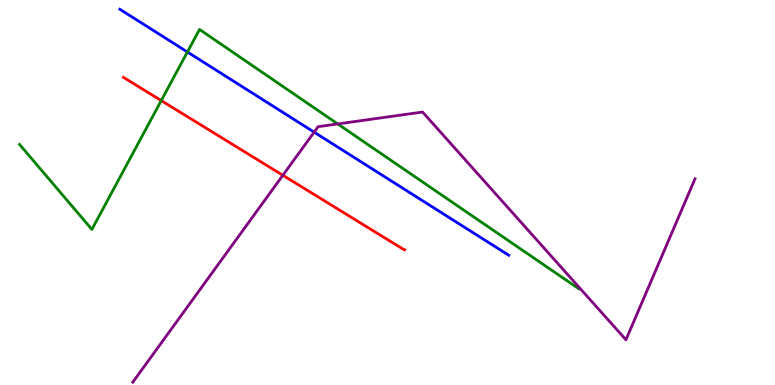[{'lines': ['blue', 'red'], 'intersections': []}, {'lines': ['green', 'red'], 'intersections': [{'x': 2.08, 'y': 7.39}]}, {'lines': ['purple', 'red'], 'intersections': [{'x': 3.65, 'y': 5.45}]}, {'lines': ['blue', 'green'], 'intersections': [{'x': 2.42, 'y': 8.65}]}, {'lines': ['blue', 'purple'], 'intersections': [{'x': 4.05, 'y': 6.57}]}, {'lines': ['green', 'purple'], 'intersections': [{'x': 4.36, 'y': 6.78}]}]